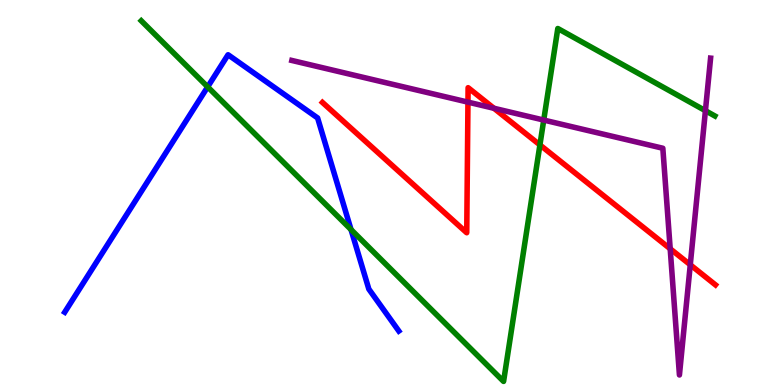[{'lines': ['blue', 'red'], 'intersections': []}, {'lines': ['green', 'red'], 'intersections': [{'x': 6.97, 'y': 6.24}]}, {'lines': ['purple', 'red'], 'intersections': [{'x': 6.04, 'y': 7.35}, {'x': 6.37, 'y': 7.19}, {'x': 8.65, 'y': 3.54}, {'x': 8.91, 'y': 3.12}]}, {'lines': ['blue', 'green'], 'intersections': [{'x': 2.68, 'y': 7.74}, {'x': 4.53, 'y': 4.04}]}, {'lines': ['blue', 'purple'], 'intersections': []}, {'lines': ['green', 'purple'], 'intersections': [{'x': 7.02, 'y': 6.88}, {'x': 9.1, 'y': 7.12}]}]